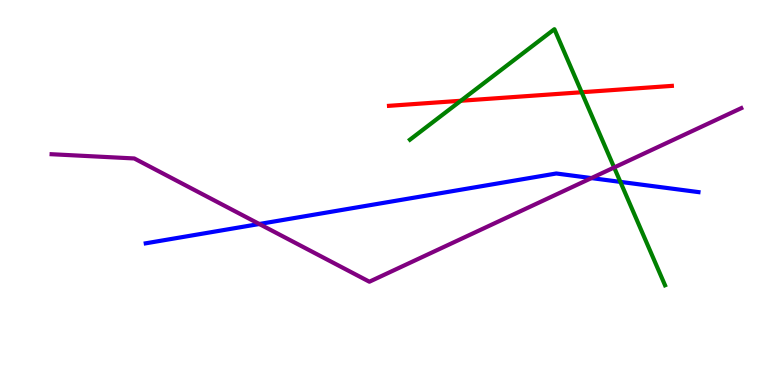[{'lines': ['blue', 'red'], 'intersections': []}, {'lines': ['green', 'red'], 'intersections': [{'x': 5.95, 'y': 7.38}, {'x': 7.51, 'y': 7.6}]}, {'lines': ['purple', 'red'], 'intersections': []}, {'lines': ['blue', 'green'], 'intersections': [{'x': 8.0, 'y': 5.28}]}, {'lines': ['blue', 'purple'], 'intersections': [{'x': 3.35, 'y': 4.18}, {'x': 7.63, 'y': 5.37}]}, {'lines': ['green', 'purple'], 'intersections': [{'x': 7.92, 'y': 5.65}]}]